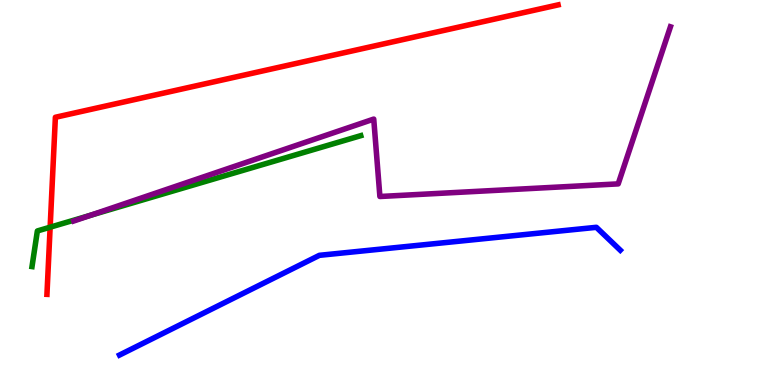[{'lines': ['blue', 'red'], 'intersections': []}, {'lines': ['green', 'red'], 'intersections': [{'x': 0.647, 'y': 4.1}]}, {'lines': ['purple', 'red'], 'intersections': []}, {'lines': ['blue', 'green'], 'intersections': []}, {'lines': ['blue', 'purple'], 'intersections': []}, {'lines': ['green', 'purple'], 'intersections': [{'x': 1.17, 'y': 4.41}]}]